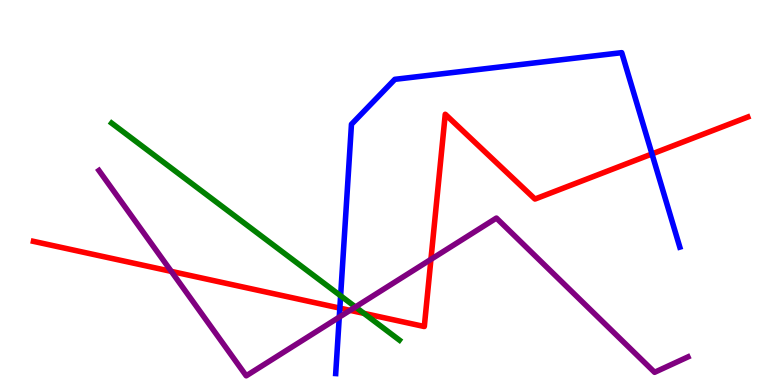[{'lines': ['blue', 'red'], 'intersections': [{'x': 4.39, 'y': 2.0}, {'x': 8.41, 'y': 6.0}]}, {'lines': ['green', 'red'], 'intersections': [{'x': 4.7, 'y': 1.86}]}, {'lines': ['purple', 'red'], 'intersections': [{'x': 2.21, 'y': 2.95}, {'x': 4.52, 'y': 1.94}, {'x': 5.56, 'y': 3.26}]}, {'lines': ['blue', 'green'], 'intersections': [{'x': 4.4, 'y': 2.32}]}, {'lines': ['blue', 'purple'], 'intersections': [{'x': 4.38, 'y': 1.76}]}, {'lines': ['green', 'purple'], 'intersections': [{'x': 4.59, 'y': 2.03}]}]